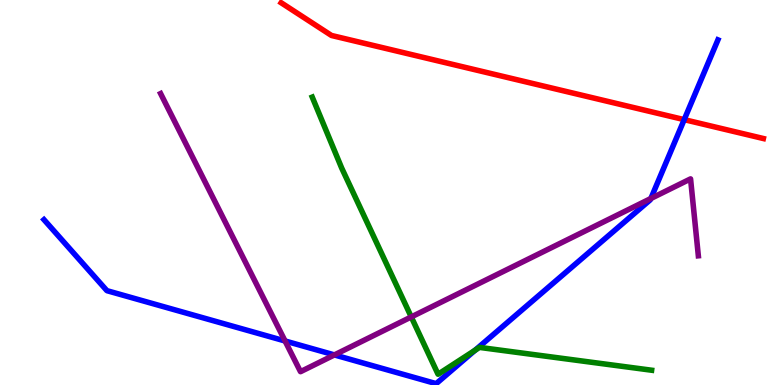[{'lines': ['blue', 'red'], 'intersections': [{'x': 8.83, 'y': 6.89}]}, {'lines': ['green', 'red'], 'intersections': []}, {'lines': ['purple', 'red'], 'intersections': []}, {'lines': ['blue', 'green'], 'intersections': [{'x': 6.13, 'y': 0.903}]}, {'lines': ['blue', 'purple'], 'intersections': [{'x': 3.68, 'y': 1.14}, {'x': 4.31, 'y': 0.781}, {'x': 8.4, 'y': 4.84}]}, {'lines': ['green', 'purple'], 'intersections': [{'x': 5.31, 'y': 1.77}]}]